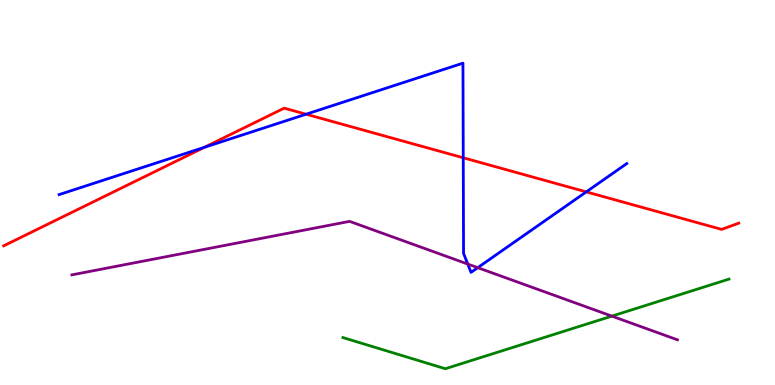[{'lines': ['blue', 'red'], 'intersections': [{'x': 2.64, 'y': 6.17}, {'x': 3.95, 'y': 7.03}, {'x': 5.98, 'y': 5.9}, {'x': 7.56, 'y': 5.02}]}, {'lines': ['green', 'red'], 'intersections': []}, {'lines': ['purple', 'red'], 'intersections': []}, {'lines': ['blue', 'green'], 'intersections': []}, {'lines': ['blue', 'purple'], 'intersections': [{'x': 6.04, 'y': 3.14}, {'x': 6.16, 'y': 3.05}]}, {'lines': ['green', 'purple'], 'intersections': [{'x': 7.9, 'y': 1.79}]}]